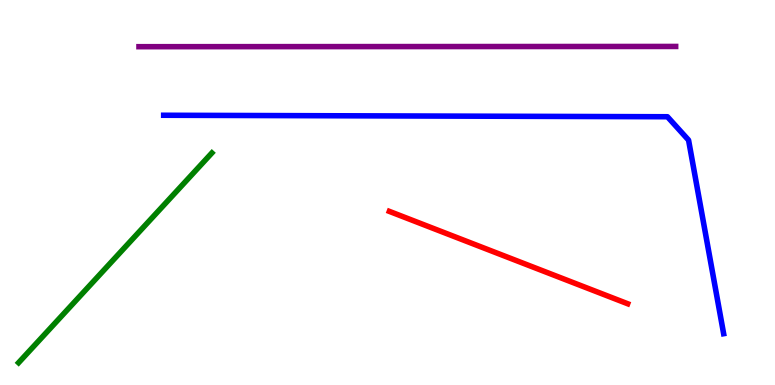[{'lines': ['blue', 'red'], 'intersections': []}, {'lines': ['green', 'red'], 'intersections': []}, {'lines': ['purple', 'red'], 'intersections': []}, {'lines': ['blue', 'green'], 'intersections': []}, {'lines': ['blue', 'purple'], 'intersections': []}, {'lines': ['green', 'purple'], 'intersections': []}]